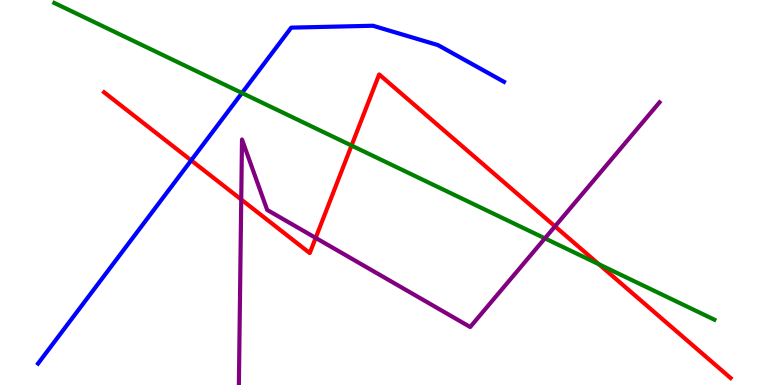[{'lines': ['blue', 'red'], 'intersections': [{'x': 2.47, 'y': 5.83}]}, {'lines': ['green', 'red'], 'intersections': [{'x': 4.54, 'y': 6.22}, {'x': 7.73, 'y': 3.14}]}, {'lines': ['purple', 'red'], 'intersections': [{'x': 3.11, 'y': 4.82}, {'x': 4.07, 'y': 3.82}, {'x': 7.16, 'y': 4.12}]}, {'lines': ['blue', 'green'], 'intersections': [{'x': 3.12, 'y': 7.58}]}, {'lines': ['blue', 'purple'], 'intersections': []}, {'lines': ['green', 'purple'], 'intersections': [{'x': 7.03, 'y': 3.81}]}]